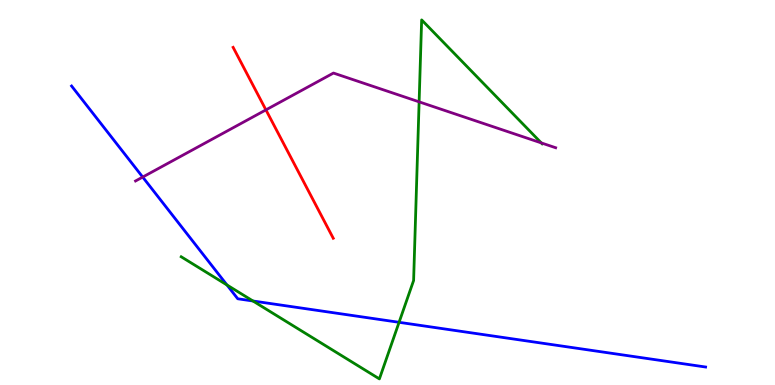[{'lines': ['blue', 'red'], 'intersections': []}, {'lines': ['green', 'red'], 'intersections': []}, {'lines': ['purple', 'red'], 'intersections': [{'x': 3.43, 'y': 7.15}]}, {'lines': ['blue', 'green'], 'intersections': [{'x': 2.93, 'y': 2.6}, {'x': 3.26, 'y': 2.18}, {'x': 5.15, 'y': 1.63}]}, {'lines': ['blue', 'purple'], 'intersections': [{'x': 1.84, 'y': 5.4}]}, {'lines': ['green', 'purple'], 'intersections': [{'x': 5.41, 'y': 7.35}, {'x': 6.98, 'y': 6.29}]}]